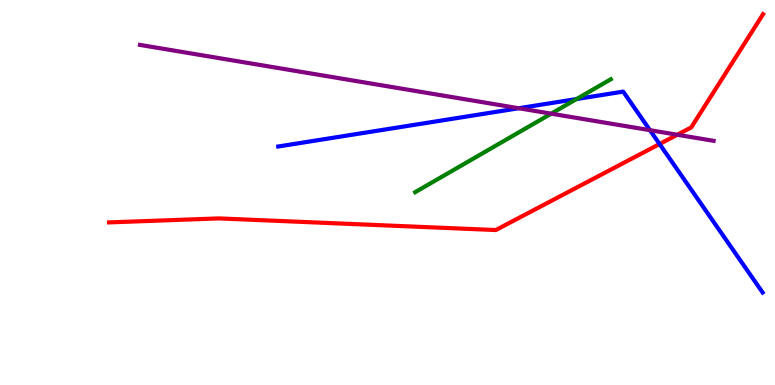[{'lines': ['blue', 'red'], 'intersections': [{'x': 8.51, 'y': 6.26}]}, {'lines': ['green', 'red'], 'intersections': []}, {'lines': ['purple', 'red'], 'intersections': [{'x': 8.74, 'y': 6.5}]}, {'lines': ['blue', 'green'], 'intersections': [{'x': 7.44, 'y': 7.43}]}, {'lines': ['blue', 'purple'], 'intersections': [{'x': 6.69, 'y': 7.19}, {'x': 8.39, 'y': 6.62}]}, {'lines': ['green', 'purple'], 'intersections': [{'x': 7.11, 'y': 7.05}]}]